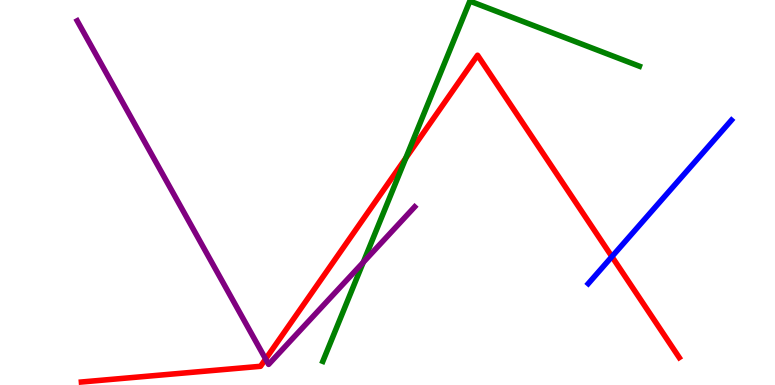[{'lines': ['blue', 'red'], 'intersections': [{'x': 7.9, 'y': 3.33}]}, {'lines': ['green', 'red'], 'intersections': [{'x': 5.24, 'y': 5.89}]}, {'lines': ['purple', 'red'], 'intersections': [{'x': 3.43, 'y': 0.675}]}, {'lines': ['blue', 'green'], 'intersections': []}, {'lines': ['blue', 'purple'], 'intersections': []}, {'lines': ['green', 'purple'], 'intersections': [{'x': 4.69, 'y': 3.19}]}]